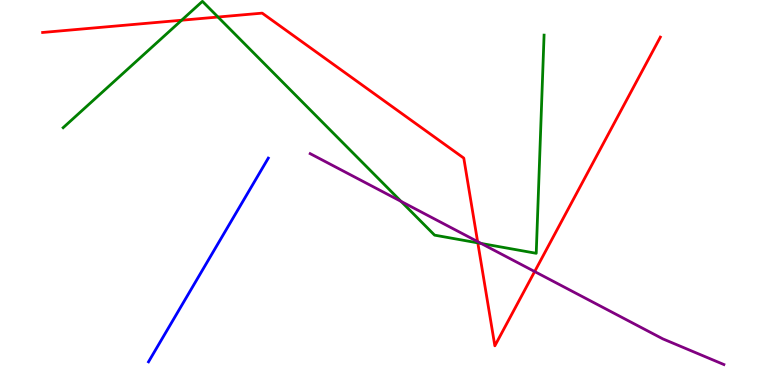[{'lines': ['blue', 'red'], 'intersections': []}, {'lines': ['green', 'red'], 'intersections': [{'x': 2.34, 'y': 9.47}, {'x': 2.81, 'y': 9.56}, {'x': 6.17, 'y': 3.69}]}, {'lines': ['purple', 'red'], 'intersections': [{'x': 6.16, 'y': 3.73}, {'x': 6.9, 'y': 2.95}]}, {'lines': ['blue', 'green'], 'intersections': []}, {'lines': ['blue', 'purple'], 'intersections': []}, {'lines': ['green', 'purple'], 'intersections': [{'x': 5.18, 'y': 4.77}, {'x': 6.21, 'y': 3.68}]}]